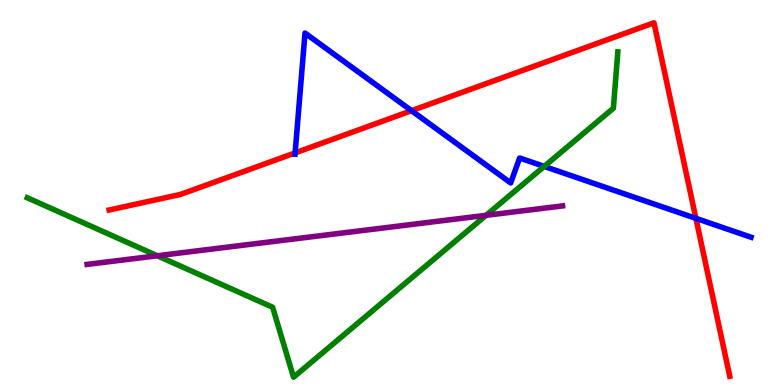[{'lines': ['blue', 'red'], 'intersections': [{'x': 3.81, 'y': 6.03}, {'x': 5.31, 'y': 7.12}, {'x': 8.98, 'y': 4.33}]}, {'lines': ['green', 'red'], 'intersections': []}, {'lines': ['purple', 'red'], 'intersections': []}, {'lines': ['blue', 'green'], 'intersections': [{'x': 7.02, 'y': 5.68}]}, {'lines': ['blue', 'purple'], 'intersections': []}, {'lines': ['green', 'purple'], 'intersections': [{'x': 2.03, 'y': 3.36}, {'x': 6.27, 'y': 4.41}]}]